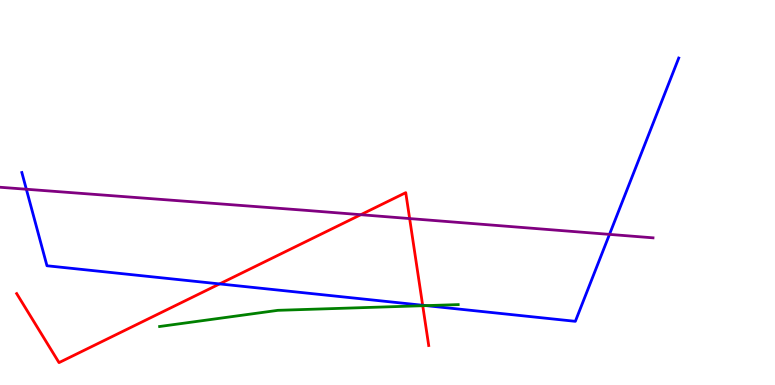[{'lines': ['blue', 'red'], 'intersections': [{'x': 2.83, 'y': 2.63}, {'x': 5.45, 'y': 2.07}]}, {'lines': ['green', 'red'], 'intersections': [{'x': 5.45, 'y': 2.06}]}, {'lines': ['purple', 'red'], 'intersections': [{'x': 4.66, 'y': 4.42}, {'x': 5.29, 'y': 4.32}]}, {'lines': ['blue', 'green'], 'intersections': [{'x': 5.5, 'y': 2.06}]}, {'lines': ['blue', 'purple'], 'intersections': [{'x': 0.34, 'y': 5.08}, {'x': 7.86, 'y': 3.91}]}, {'lines': ['green', 'purple'], 'intersections': []}]